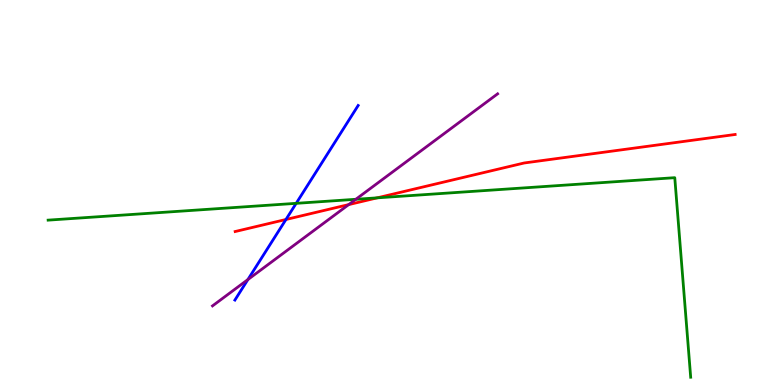[{'lines': ['blue', 'red'], 'intersections': [{'x': 3.69, 'y': 4.3}]}, {'lines': ['green', 'red'], 'intersections': [{'x': 4.87, 'y': 4.86}]}, {'lines': ['purple', 'red'], 'intersections': [{'x': 4.5, 'y': 4.69}]}, {'lines': ['blue', 'green'], 'intersections': [{'x': 3.82, 'y': 4.72}]}, {'lines': ['blue', 'purple'], 'intersections': [{'x': 3.2, 'y': 2.74}]}, {'lines': ['green', 'purple'], 'intersections': [{'x': 4.59, 'y': 4.82}]}]